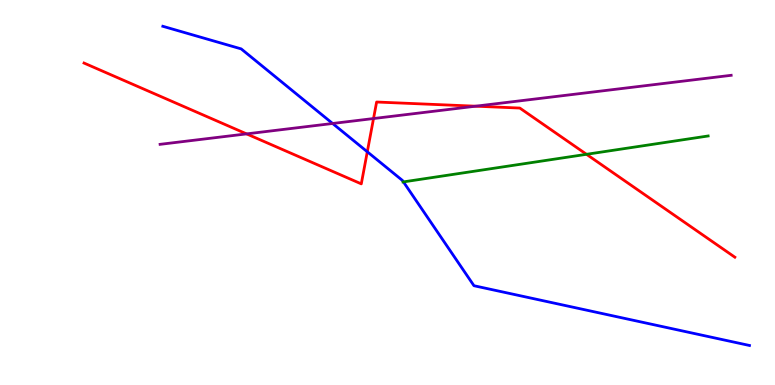[{'lines': ['blue', 'red'], 'intersections': [{'x': 4.74, 'y': 6.06}]}, {'lines': ['green', 'red'], 'intersections': [{'x': 7.57, 'y': 5.99}]}, {'lines': ['purple', 'red'], 'intersections': [{'x': 3.18, 'y': 6.52}, {'x': 4.82, 'y': 6.92}, {'x': 6.14, 'y': 7.24}]}, {'lines': ['blue', 'green'], 'intersections': [{'x': 5.21, 'y': 5.28}]}, {'lines': ['blue', 'purple'], 'intersections': [{'x': 4.29, 'y': 6.79}]}, {'lines': ['green', 'purple'], 'intersections': []}]